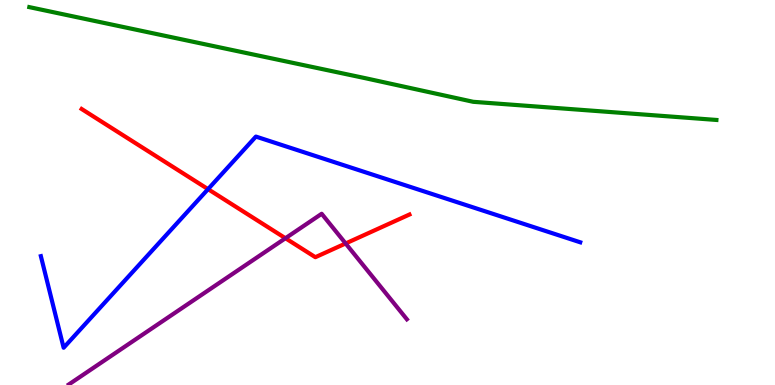[{'lines': ['blue', 'red'], 'intersections': [{'x': 2.68, 'y': 5.09}]}, {'lines': ['green', 'red'], 'intersections': []}, {'lines': ['purple', 'red'], 'intersections': [{'x': 3.68, 'y': 3.81}, {'x': 4.46, 'y': 3.68}]}, {'lines': ['blue', 'green'], 'intersections': []}, {'lines': ['blue', 'purple'], 'intersections': []}, {'lines': ['green', 'purple'], 'intersections': []}]